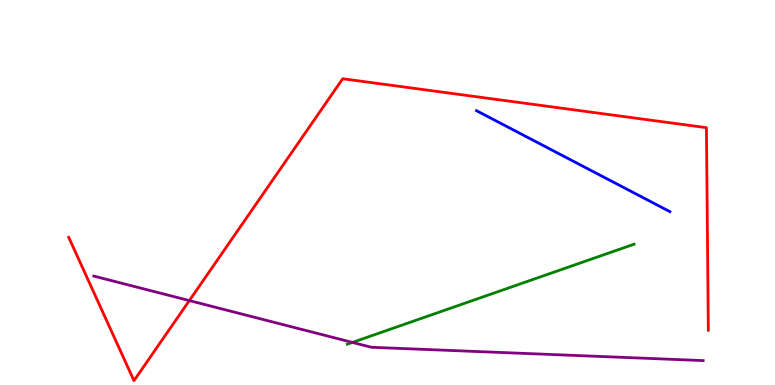[{'lines': ['blue', 'red'], 'intersections': []}, {'lines': ['green', 'red'], 'intersections': []}, {'lines': ['purple', 'red'], 'intersections': [{'x': 2.44, 'y': 2.19}]}, {'lines': ['blue', 'green'], 'intersections': []}, {'lines': ['blue', 'purple'], 'intersections': []}, {'lines': ['green', 'purple'], 'intersections': [{'x': 4.55, 'y': 1.11}]}]